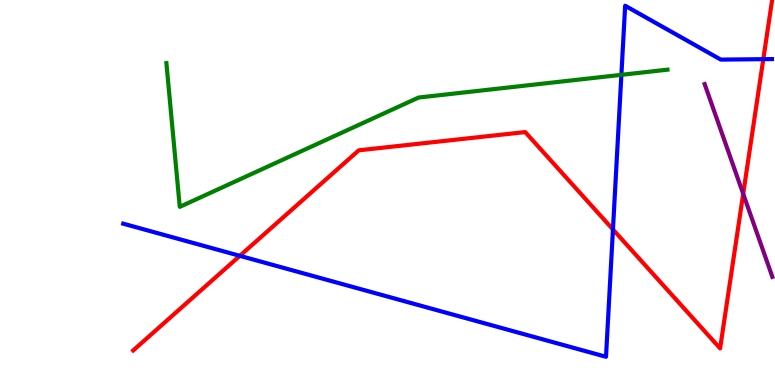[{'lines': ['blue', 'red'], 'intersections': [{'x': 3.09, 'y': 3.36}, {'x': 7.91, 'y': 4.04}, {'x': 9.85, 'y': 8.46}]}, {'lines': ['green', 'red'], 'intersections': []}, {'lines': ['purple', 'red'], 'intersections': [{'x': 9.59, 'y': 4.97}]}, {'lines': ['blue', 'green'], 'intersections': [{'x': 8.02, 'y': 8.06}]}, {'lines': ['blue', 'purple'], 'intersections': []}, {'lines': ['green', 'purple'], 'intersections': []}]